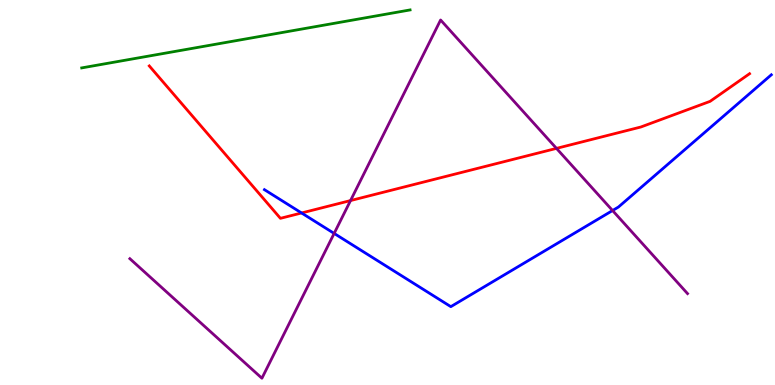[{'lines': ['blue', 'red'], 'intersections': [{'x': 3.89, 'y': 4.47}]}, {'lines': ['green', 'red'], 'intersections': []}, {'lines': ['purple', 'red'], 'intersections': [{'x': 4.52, 'y': 4.79}, {'x': 7.18, 'y': 6.15}]}, {'lines': ['blue', 'green'], 'intersections': []}, {'lines': ['blue', 'purple'], 'intersections': [{'x': 4.31, 'y': 3.94}, {'x': 7.9, 'y': 4.53}]}, {'lines': ['green', 'purple'], 'intersections': []}]